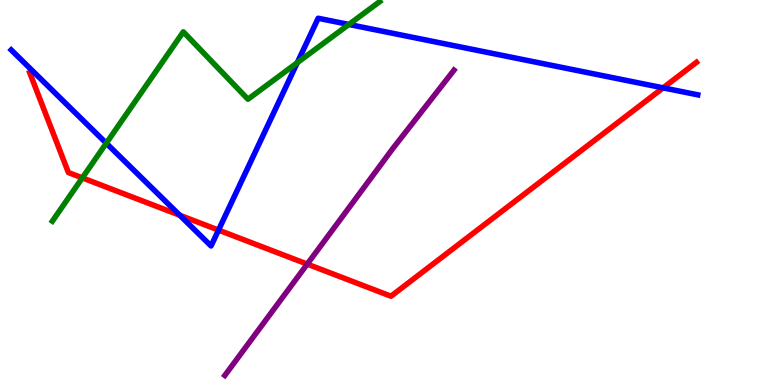[{'lines': ['blue', 'red'], 'intersections': [{'x': 2.32, 'y': 4.41}, {'x': 2.82, 'y': 4.02}, {'x': 8.56, 'y': 7.72}]}, {'lines': ['green', 'red'], 'intersections': [{'x': 1.06, 'y': 5.38}]}, {'lines': ['purple', 'red'], 'intersections': [{'x': 3.96, 'y': 3.14}]}, {'lines': ['blue', 'green'], 'intersections': [{'x': 1.37, 'y': 6.28}, {'x': 3.84, 'y': 8.37}, {'x': 4.5, 'y': 9.36}]}, {'lines': ['blue', 'purple'], 'intersections': []}, {'lines': ['green', 'purple'], 'intersections': []}]